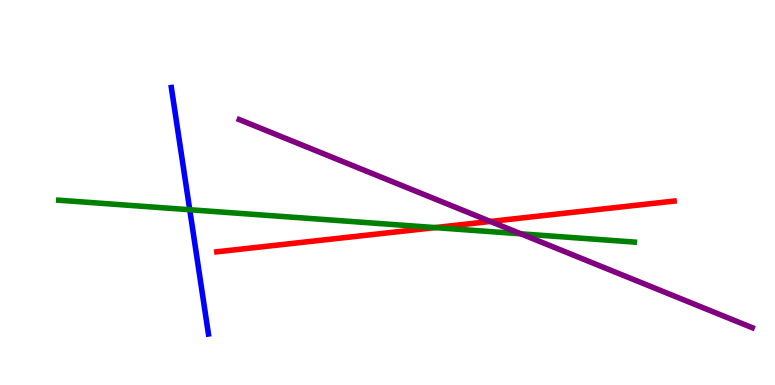[{'lines': ['blue', 'red'], 'intersections': []}, {'lines': ['green', 'red'], 'intersections': [{'x': 5.61, 'y': 4.09}]}, {'lines': ['purple', 'red'], 'intersections': [{'x': 6.33, 'y': 4.25}]}, {'lines': ['blue', 'green'], 'intersections': [{'x': 2.45, 'y': 4.55}]}, {'lines': ['blue', 'purple'], 'intersections': []}, {'lines': ['green', 'purple'], 'intersections': [{'x': 6.72, 'y': 3.93}]}]